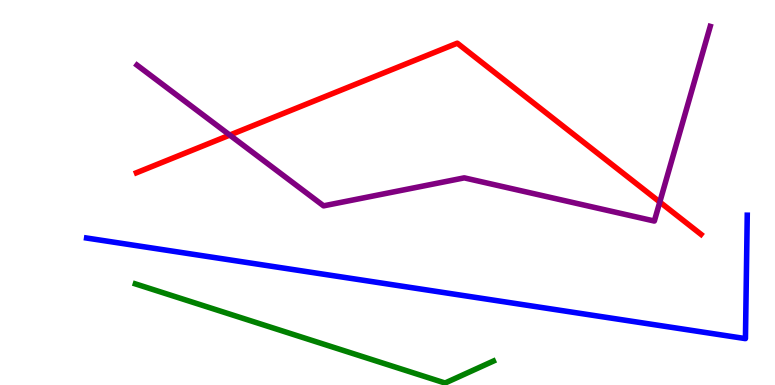[{'lines': ['blue', 'red'], 'intersections': []}, {'lines': ['green', 'red'], 'intersections': []}, {'lines': ['purple', 'red'], 'intersections': [{'x': 2.96, 'y': 6.49}, {'x': 8.51, 'y': 4.75}]}, {'lines': ['blue', 'green'], 'intersections': []}, {'lines': ['blue', 'purple'], 'intersections': []}, {'lines': ['green', 'purple'], 'intersections': []}]